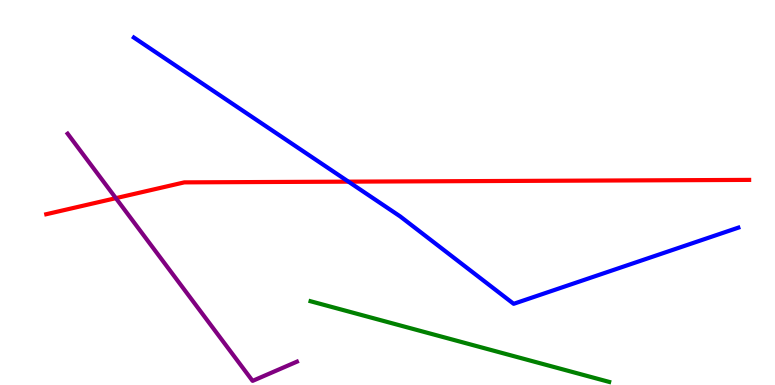[{'lines': ['blue', 'red'], 'intersections': [{'x': 4.5, 'y': 5.28}]}, {'lines': ['green', 'red'], 'intersections': []}, {'lines': ['purple', 'red'], 'intersections': [{'x': 1.5, 'y': 4.85}]}, {'lines': ['blue', 'green'], 'intersections': []}, {'lines': ['blue', 'purple'], 'intersections': []}, {'lines': ['green', 'purple'], 'intersections': []}]